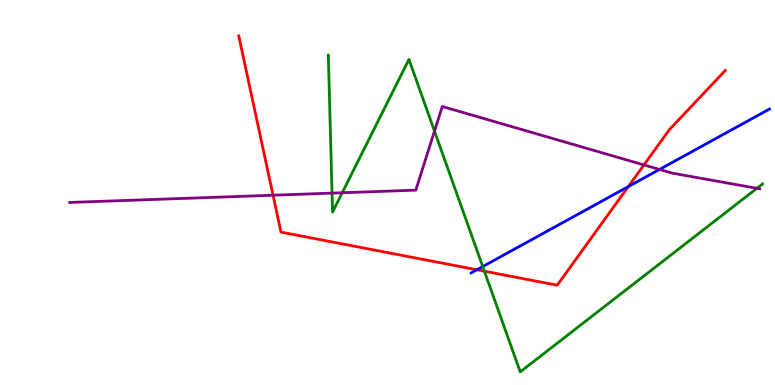[{'lines': ['blue', 'red'], 'intersections': [{'x': 6.15, 'y': 2.99}, {'x': 8.11, 'y': 5.15}]}, {'lines': ['green', 'red'], 'intersections': [{'x': 6.25, 'y': 2.96}]}, {'lines': ['purple', 'red'], 'intersections': [{'x': 3.52, 'y': 4.93}, {'x': 8.31, 'y': 5.72}]}, {'lines': ['blue', 'green'], 'intersections': [{'x': 6.23, 'y': 3.08}]}, {'lines': ['blue', 'purple'], 'intersections': [{'x': 8.51, 'y': 5.6}]}, {'lines': ['green', 'purple'], 'intersections': [{'x': 4.28, 'y': 4.98}, {'x': 4.42, 'y': 4.99}, {'x': 5.61, 'y': 6.59}, {'x': 9.77, 'y': 5.11}]}]